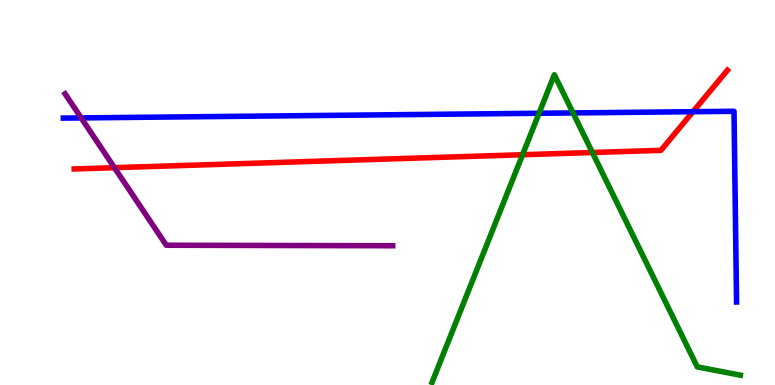[{'lines': ['blue', 'red'], 'intersections': [{'x': 8.94, 'y': 7.1}]}, {'lines': ['green', 'red'], 'intersections': [{'x': 6.74, 'y': 5.98}, {'x': 7.64, 'y': 6.04}]}, {'lines': ['purple', 'red'], 'intersections': [{'x': 1.48, 'y': 5.64}]}, {'lines': ['blue', 'green'], 'intersections': [{'x': 6.96, 'y': 7.06}, {'x': 7.39, 'y': 7.07}]}, {'lines': ['blue', 'purple'], 'intersections': [{'x': 1.05, 'y': 6.94}]}, {'lines': ['green', 'purple'], 'intersections': []}]